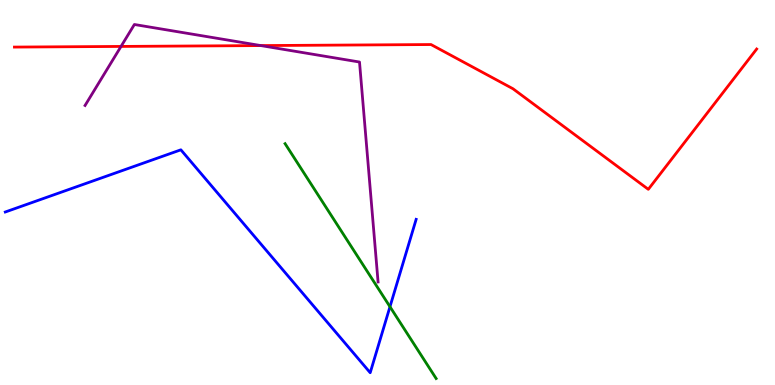[{'lines': ['blue', 'red'], 'intersections': []}, {'lines': ['green', 'red'], 'intersections': []}, {'lines': ['purple', 'red'], 'intersections': [{'x': 1.56, 'y': 8.79}, {'x': 3.37, 'y': 8.82}]}, {'lines': ['blue', 'green'], 'intersections': [{'x': 5.03, 'y': 2.03}]}, {'lines': ['blue', 'purple'], 'intersections': []}, {'lines': ['green', 'purple'], 'intersections': []}]